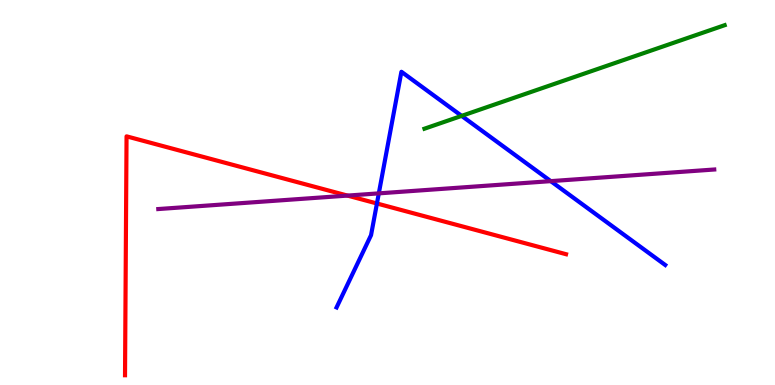[{'lines': ['blue', 'red'], 'intersections': [{'x': 4.86, 'y': 4.71}]}, {'lines': ['green', 'red'], 'intersections': []}, {'lines': ['purple', 'red'], 'intersections': [{'x': 4.48, 'y': 4.92}]}, {'lines': ['blue', 'green'], 'intersections': [{'x': 5.96, 'y': 6.99}]}, {'lines': ['blue', 'purple'], 'intersections': [{'x': 4.89, 'y': 4.98}, {'x': 7.11, 'y': 5.3}]}, {'lines': ['green', 'purple'], 'intersections': []}]